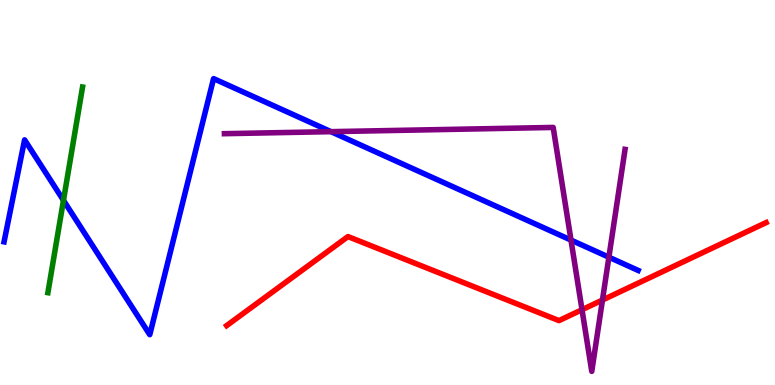[{'lines': ['blue', 'red'], 'intersections': []}, {'lines': ['green', 'red'], 'intersections': []}, {'lines': ['purple', 'red'], 'intersections': [{'x': 7.51, 'y': 1.96}, {'x': 7.77, 'y': 2.21}]}, {'lines': ['blue', 'green'], 'intersections': [{'x': 0.819, 'y': 4.8}]}, {'lines': ['blue', 'purple'], 'intersections': [{'x': 4.27, 'y': 6.58}, {'x': 7.37, 'y': 3.76}, {'x': 7.86, 'y': 3.32}]}, {'lines': ['green', 'purple'], 'intersections': []}]